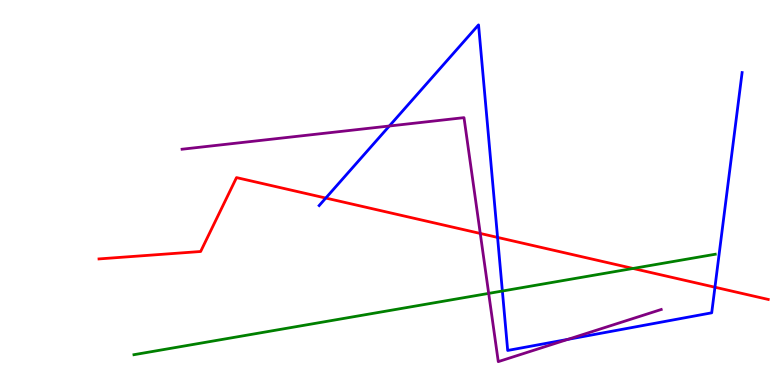[{'lines': ['blue', 'red'], 'intersections': [{'x': 4.2, 'y': 4.86}, {'x': 6.42, 'y': 3.83}, {'x': 9.23, 'y': 2.54}]}, {'lines': ['green', 'red'], 'intersections': [{'x': 8.17, 'y': 3.03}]}, {'lines': ['purple', 'red'], 'intersections': [{'x': 6.2, 'y': 3.94}]}, {'lines': ['blue', 'green'], 'intersections': [{'x': 6.48, 'y': 2.44}]}, {'lines': ['blue', 'purple'], 'intersections': [{'x': 5.02, 'y': 6.73}, {'x': 7.33, 'y': 1.19}]}, {'lines': ['green', 'purple'], 'intersections': [{'x': 6.31, 'y': 2.38}]}]